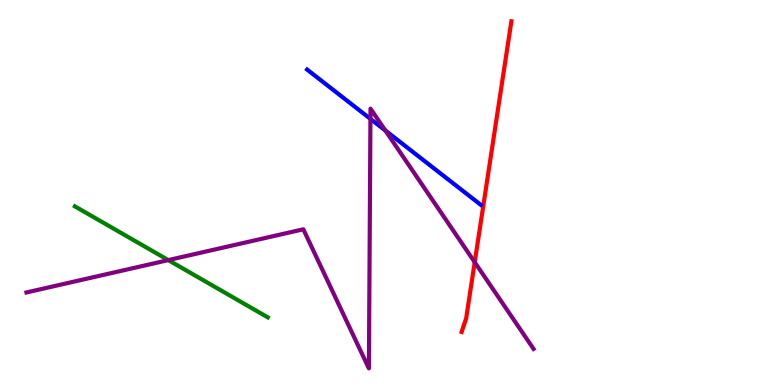[{'lines': ['blue', 'red'], 'intersections': []}, {'lines': ['green', 'red'], 'intersections': []}, {'lines': ['purple', 'red'], 'intersections': [{'x': 6.13, 'y': 3.19}]}, {'lines': ['blue', 'green'], 'intersections': []}, {'lines': ['blue', 'purple'], 'intersections': [{'x': 4.78, 'y': 6.91}, {'x': 4.97, 'y': 6.61}]}, {'lines': ['green', 'purple'], 'intersections': [{'x': 2.17, 'y': 3.24}]}]